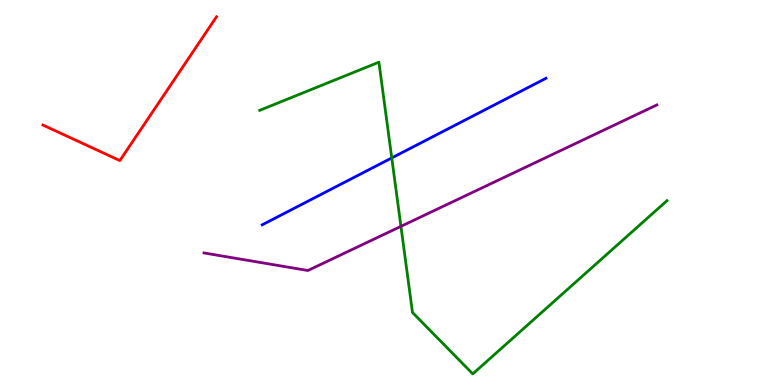[{'lines': ['blue', 'red'], 'intersections': []}, {'lines': ['green', 'red'], 'intersections': []}, {'lines': ['purple', 'red'], 'intersections': []}, {'lines': ['blue', 'green'], 'intersections': [{'x': 5.05, 'y': 5.9}]}, {'lines': ['blue', 'purple'], 'intersections': []}, {'lines': ['green', 'purple'], 'intersections': [{'x': 5.17, 'y': 4.12}]}]